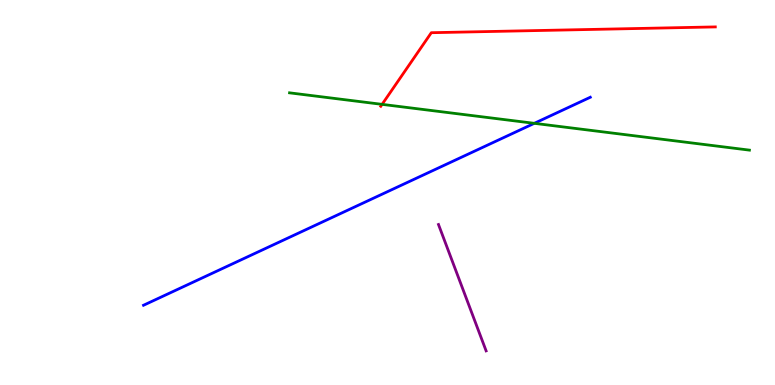[{'lines': ['blue', 'red'], 'intersections': []}, {'lines': ['green', 'red'], 'intersections': [{'x': 4.93, 'y': 7.29}]}, {'lines': ['purple', 'red'], 'intersections': []}, {'lines': ['blue', 'green'], 'intersections': [{'x': 6.89, 'y': 6.8}]}, {'lines': ['blue', 'purple'], 'intersections': []}, {'lines': ['green', 'purple'], 'intersections': []}]